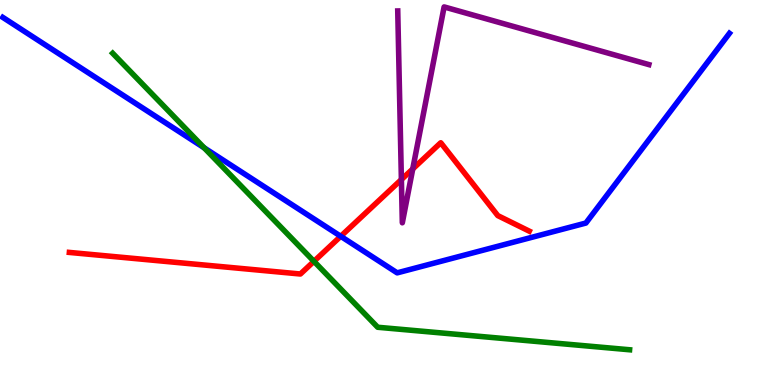[{'lines': ['blue', 'red'], 'intersections': [{'x': 4.4, 'y': 3.86}]}, {'lines': ['green', 'red'], 'intersections': [{'x': 4.05, 'y': 3.21}]}, {'lines': ['purple', 'red'], 'intersections': [{'x': 5.18, 'y': 5.34}, {'x': 5.33, 'y': 5.61}]}, {'lines': ['blue', 'green'], 'intersections': [{'x': 2.63, 'y': 6.16}]}, {'lines': ['blue', 'purple'], 'intersections': []}, {'lines': ['green', 'purple'], 'intersections': []}]